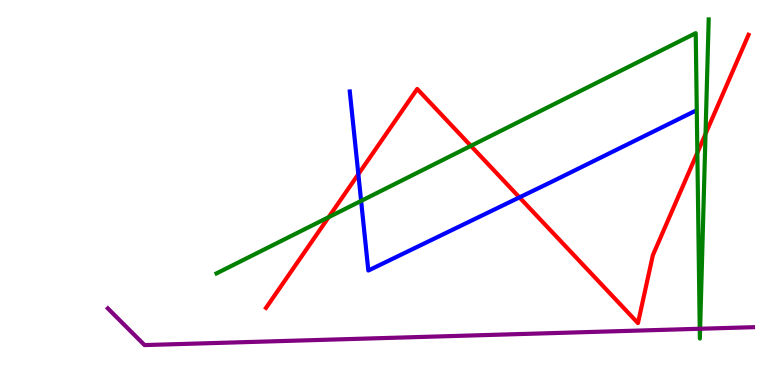[{'lines': ['blue', 'red'], 'intersections': [{'x': 4.62, 'y': 5.48}, {'x': 6.7, 'y': 4.87}]}, {'lines': ['green', 'red'], 'intersections': [{'x': 4.24, 'y': 4.36}, {'x': 6.08, 'y': 6.21}, {'x': 9.0, 'y': 6.03}, {'x': 9.1, 'y': 6.52}]}, {'lines': ['purple', 'red'], 'intersections': []}, {'lines': ['blue', 'green'], 'intersections': [{'x': 4.66, 'y': 4.78}]}, {'lines': ['blue', 'purple'], 'intersections': []}, {'lines': ['green', 'purple'], 'intersections': [{'x': 9.03, 'y': 1.46}, {'x': 9.03, 'y': 1.46}]}]